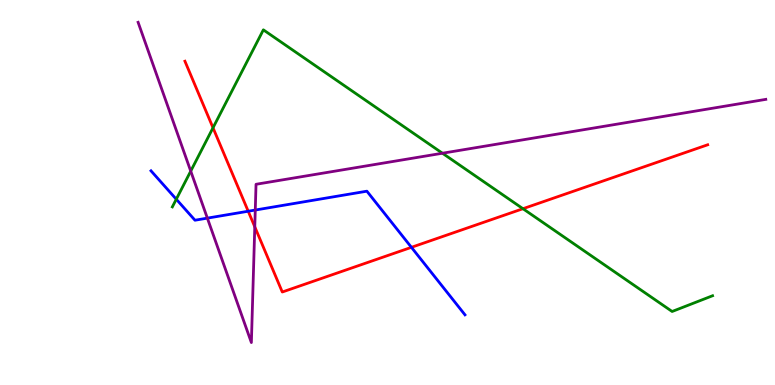[{'lines': ['blue', 'red'], 'intersections': [{'x': 3.2, 'y': 4.51}, {'x': 5.31, 'y': 3.58}]}, {'lines': ['green', 'red'], 'intersections': [{'x': 2.75, 'y': 6.68}, {'x': 6.75, 'y': 4.58}]}, {'lines': ['purple', 'red'], 'intersections': [{'x': 3.29, 'y': 4.11}]}, {'lines': ['blue', 'green'], 'intersections': [{'x': 2.27, 'y': 4.83}]}, {'lines': ['blue', 'purple'], 'intersections': [{'x': 2.68, 'y': 4.33}, {'x': 3.29, 'y': 4.54}]}, {'lines': ['green', 'purple'], 'intersections': [{'x': 2.46, 'y': 5.56}, {'x': 5.71, 'y': 6.02}]}]